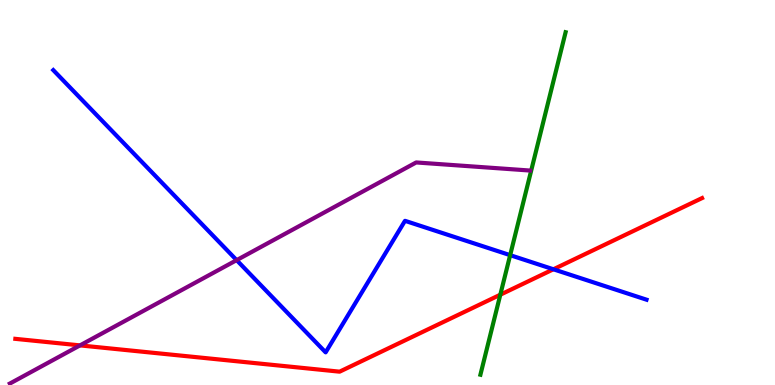[{'lines': ['blue', 'red'], 'intersections': [{'x': 7.14, 'y': 3.01}]}, {'lines': ['green', 'red'], 'intersections': [{'x': 6.46, 'y': 2.35}]}, {'lines': ['purple', 'red'], 'intersections': [{'x': 1.03, 'y': 1.03}]}, {'lines': ['blue', 'green'], 'intersections': [{'x': 6.58, 'y': 3.37}]}, {'lines': ['blue', 'purple'], 'intersections': [{'x': 3.05, 'y': 3.24}]}, {'lines': ['green', 'purple'], 'intersections': []}]